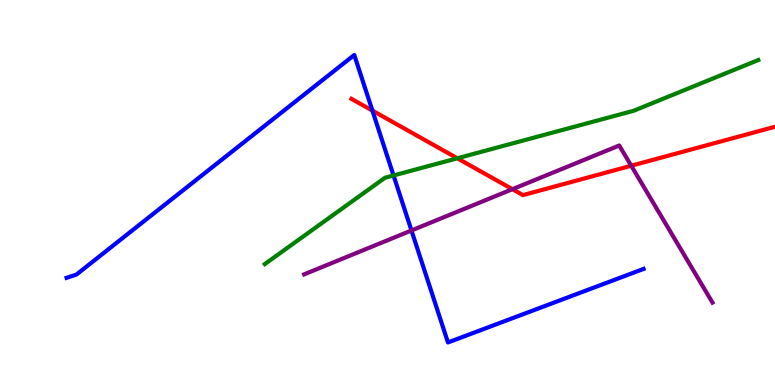[{'lines': ['blue', 'red'], 'intersections': [{'x': 4.81, 'y': 7.13}]}, {'lines': ['green', 'red'], 'intersections': [{'x': 5.9, 'y': 5.89}]}, {'lines': ['purple', 'red'], 'intersections': [{'x': 6.61, 'y': 5.09}, {'x': 8.15, 'y': 5.69}]}, {'lines': ['blue', 'green'], 'intersections': [{'x': 5.08, 'y': 5.44}]}, {'lines': ['blue', 'purple'], 'intersections': [{'x': 5.31, 'y': 4.01}]}, {'lines': ['green', 'purple'], 'intersections': []}]